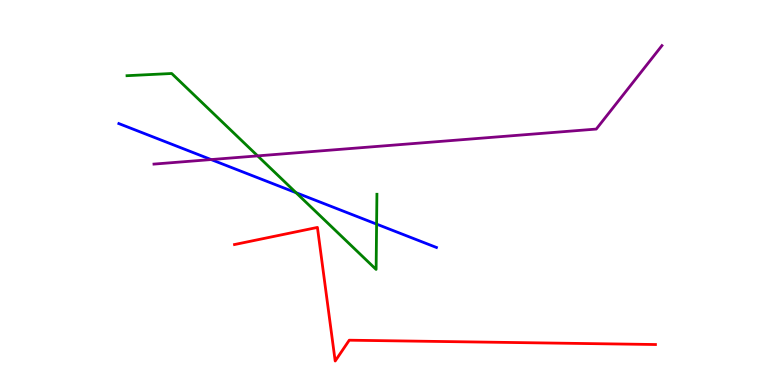[{'lines': ['blue', 'red'], 'intersections': []}, {'lines': ['green', 'red'], 'intersections': []}, {'lines': ['purple', 'red'], 'intersections': []}, {'lines': ['blue', 'green'], 'intersections': [{'x': 3.82, 'y': 4.99}, {'x': 4.86, 'y': 4.18}]}, {'lines': ['blue', 'purple'], 'intersections': [{'x': 2.72, 'y': 5.86}]}, {'lines': ['green', 'purple'], 'intersections': [{'x': 3.32, 'y': 5.95}]}]